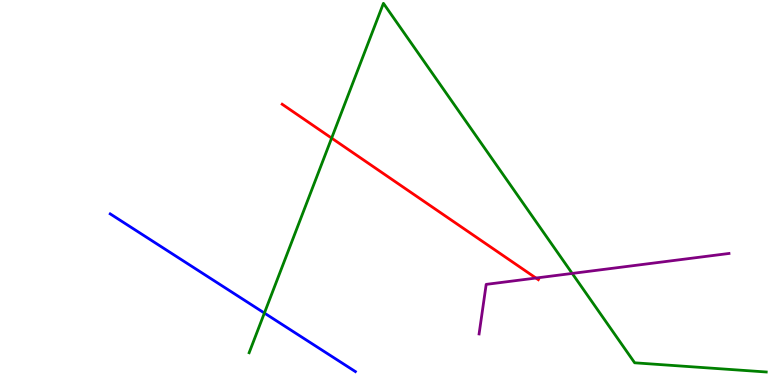[{'lines': ['blue', 'red'], 'intersections': []}, {'lines': ['green', 'red'], 'intersections': [{'x': 4.28, 'y': 6.41}]}, {'lines': ['purple', 'red'], 'intersections': [{'x': 6.92, 'y': 2.78}]}, {'lines': ['blue', 'green'], 'intersections': [{'x': 3.41, 'y': 1.87}]}, {'lines': ['blue', 'purple'], 'intersections': []}, {'lines': ['green', 'purple'], 'intersections': [{'x': 7.38, 'y': 2.9}]}]